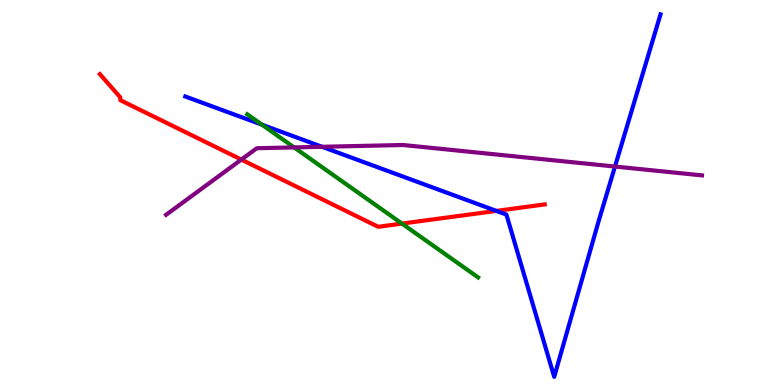[{'lines': ['blue', 'red'], 'intersections': [{'x': 6.4, 'y': 4.52}]}, {'lines': ['green', 'red'], 'intersections': [{'x': 5.19, 'y': 4.19}]}, {'lines': ['purple', 'red'], 'intersections': [{'x': 3.11, 'y': 5.85}]}, {'lines': ['blue', 'green'], 'intersections': [{'x': 3.38, 'y': 6.76}]}, {'lines': ['blue', 'purple'], 'intersections': [{'x': 4.16, 'y': 6.19}, {'x': 7.94, 'y': 5.67}]}, {'lines': ['green', 'purple'], 'intersections': [{'x': 3.8, 'y': 6.17}]}]